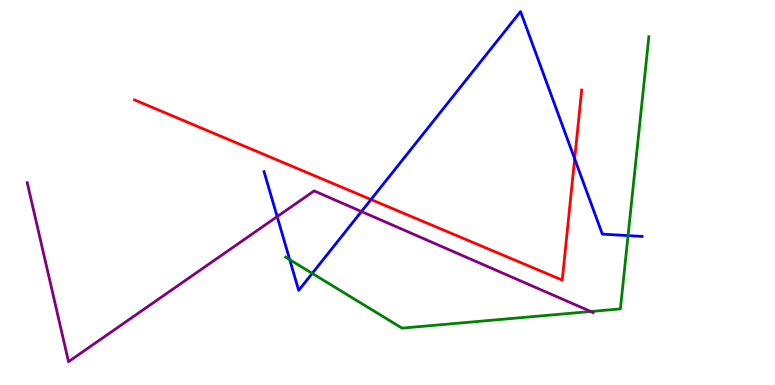[{'lines': ['blue', 'red'], 'intersections': [{'x': 4.79, 'y': 4.82}, {'x': 7.41, 'y': 5.88}]}, {'lines': ['green', 'red'], 'intersections': []}, {'lines': ['purple', 'red'], 'intersections': []}, {'lines': ['blue', 'green'], 'intersections': [{'x': 3.74, 'y': 3.26}, {'x': 4.03, 'y': 2.9}, {'x': 8.1, 'y': 3.88}]}, {'lines': ['blue', 'purple'], 'intersections': [{'x': 3.58, 'y': 4.37}, {'x': 4.66, 'y': 4.51}]}, {'lines': ['green', 'purple'], 'intersections': [{'x': 7.62, 'y': 1.91}]}]